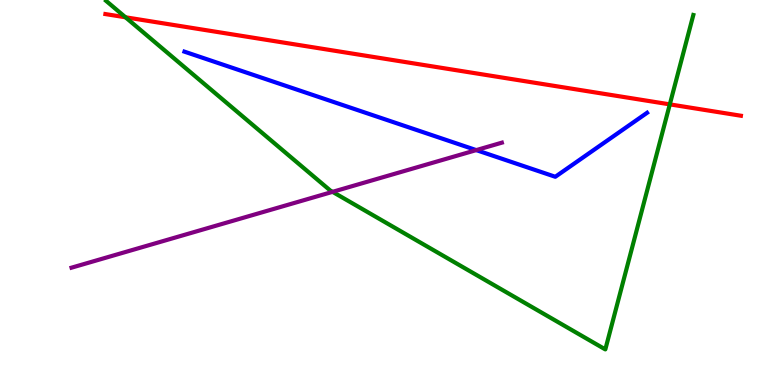[{'lines': ['blue', 'red'], 'intersections': []}, {'lines': ['green', 'red'], 'intersections': [{'x': 1.62, 'y': 9.55}, {'x': 8.64, 'y': 7.29}]}, {'lines': ['purple', 'red'], 'intersections': []}, {'lines': ['blue', 'green'], 'intersections': []}, {'lines': ['blue', 'purple'], 'intersections': [{'x': 6.15, 'y': 6.1}]}, {'lines': ['green', 'purple'], 'intersections': [{'x': 4.29, 'y': 5.02}]}]